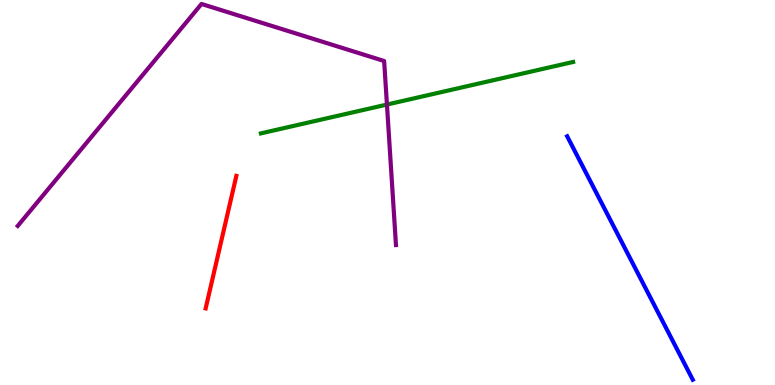[{'lines': ['blue', 'red'], 'intersections': []}, {'lines': ['green', 'red'], 'intersections': []}, {'lines': ['purple', 'red'], 'intersections': []}, {'lines': ['blue', 'green'], 'intersections': []}, {'lines': ['blue', 'purple'], 'intersections': []}, {'lines': ['green', 'purple'], 'intersections': [{'x': 4.99, 'y': 7.28}]}]